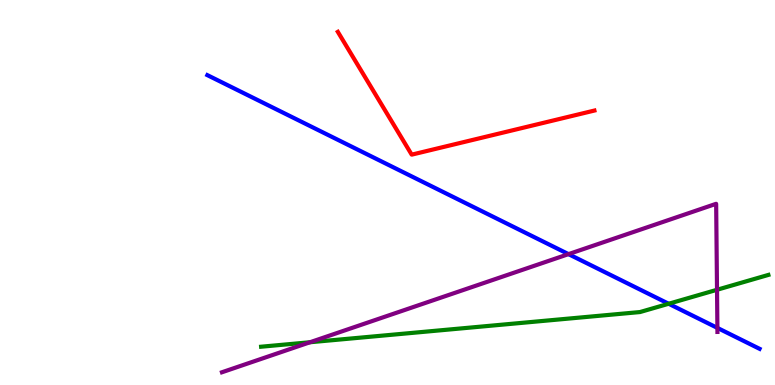[{'lines': ['blue', 'red'], 'intersections': []}, {'lines': ['green', 'red'], 'intersections': []}, {'lines': ['purple', 'red'], 'intersections': []}, {'lines': ['blue', 'green'], 'intersections': [{'x': 8.63, 'y': 2.11}]}, {'lines': ['blue', 'purple'], 'intersections': [{'x': 7.34, 'y': 3.4}, {'x': 9.26, 'y': 1.48}]}, {'lines': ['green', 'purple'], 'intersections': [{'x': 4.0, 'y': 1.11}, {'x': 9.25, 'y': 2.47}]}]